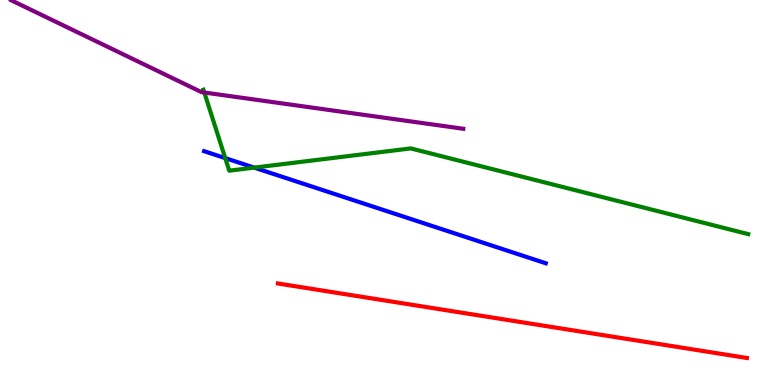[{'lines': ['blue', 'red'], 'intersections': []}, {'lines': ['green', 'red'], 'intersections': []}, {'lines': ['purple', 'red'], 'intersections': []}, {'lines': ['blue', 'green'], 'intersections': [{'x': 2.91, 'y': 5.89}, {'x': 3.28, 'y': 5.65}]}, {'lines': ['blue', 'purple'], 'intersections': []}, {'lines': ['green', 'purple'], 'intersections': [{'x': 2.64, 'y': 7.6}]}]